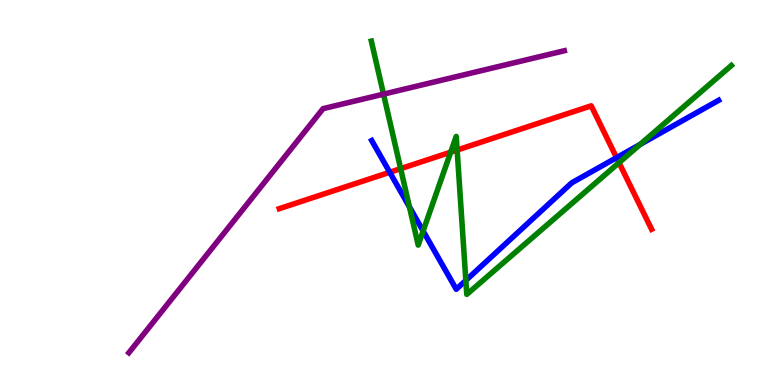[{'lines': ['blue', 'red'], 'intersections': [{'x': 5.03, 'y': 5.53}, {'x': 7.96, 'y': 5.91}]}, {'lines': ['green', 'red'], 'intersections': [{'x': 5.17, 'y': 5.62}, {'x': 5.82, 'y': 6.05}, {'x': 5.9, 'y': 6.1}, {'x': 7.99, 'y': 5.77}]}, {'lines': ['purple', 'red'], 'intersections': []}, {'lines': ['blue', 'green'], 'intersections': [{'x': 5.28, 'y': 4.63}, {'x': 5.46, 'y': 4.0}, {'x': 6.01, 'y': 2.72}, {'x': 8.26, 'y': 6.25}]}, {'lines': ['blue', 'purple'], 'intersections': []}, {'lines': ['green', 'purple'], 'intersections': [{'x': 4.95, 'y': 7.55}]}]